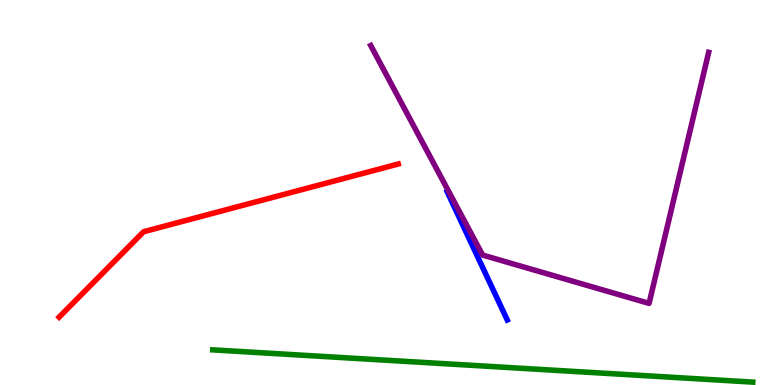[{'lines': ['blue', 'red'], 'intersections': []}, {'lines': ['green', 'red'], 'intersections': []}, {'lines': ['purple', 'red'], 'intersections': []}, {'lines': ['blue', 'green'], 'intersections': []}, {'lines': ['blue', 'purple'], 'intersections': []}, {'lines': ['green', 'purple'], 'intersections': []}]